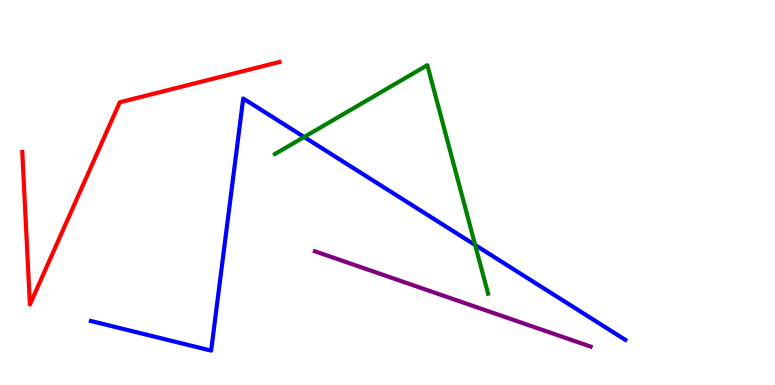[{'lines': ['blue', 'red'], 'intersections': []}, {'lines': ['green', 'red'], 'intersections': []}, {'lines': ['purple', 'red'], 'intersections': []}, {'lines': ['blue', 'green'], 'intersections': [{'x': 3.92, 'y': 6.44}, {'x': 6.13, 'y': 3.64}]}, {'lines': ['blue', 'purple'], 'intersections': []}, {'lines': ['green', 'purple'], 'intersections': []}]